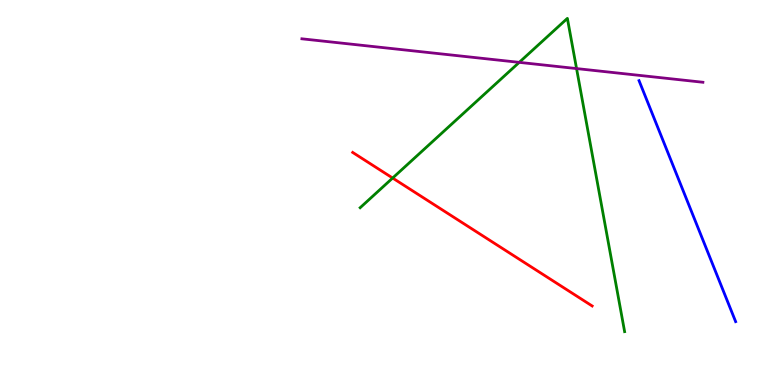[{'lines': ['blue', 'red'], 'intersections': []}, {'lines': ['green', 'red'], 'intersections': [{'x': 5.07, 'y': 5.38}]}, {'lines': ['purple', 'red'], 'intersections': []}, {'lines': ['blue', 'green'], 'intersections': []}, {'lines': ['blue', 'purple'], 'intersections': []}, {'lines': ['green', 'purple'], 'intersections': [{'x': 6.7, 'y': 8.38}, {'x': 7.44, 'y': 8.22}]}]